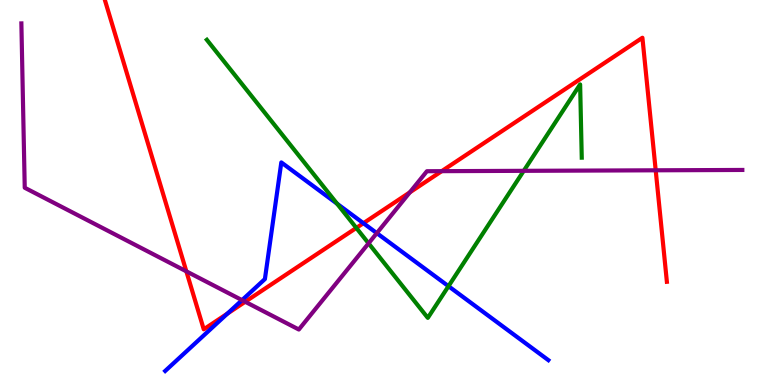[{'lines': ['blue', 'red'], 'intersections': [{'x': 2.93, 'y': 1.85}, {'x': 4.69, 'y': 4.2}]}, {'lines': ['green', 'red'], 'intersections': [{'x': 4.6, 'y': 4.08}]}, {'lines': ['purple', 'red'], 'intersections': [{'x': 2.4, 'y': 2.95}, {'x': 3.16, 'y': 2.16}, {'x': 5.29, 'y': 5.0}, {'x': 5.7, 'y': 5.55}, {'x': 8.46, 'y': 5.58}]}, {'lines': ['blue', 'green'], 'intersections': [{'x': 4.35, 'y': 4.71}, {'x': 5.79, 'y': 2.57}]}, {'lines': ['blue', 'purple'], 'intersections': [{'x': 3.12, 'y': 2.2}, {'x': 4.86, 'y': 3.94}]}, {'lines': ['green', 'purple'], 'intersections': [{'x': 4.76, 'y': 3.68}, {'x': 6.76, 'y': 5.56}]}]